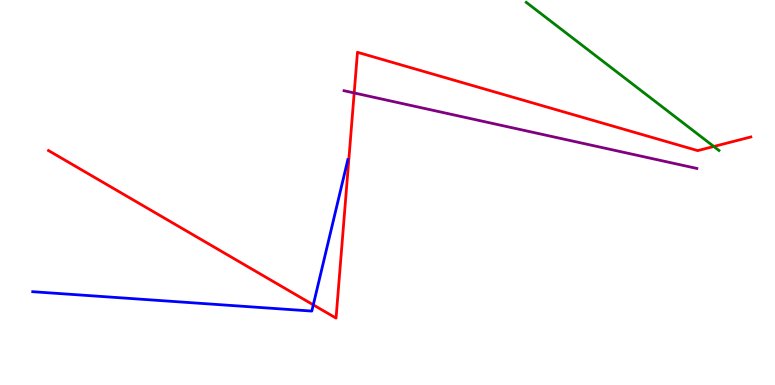[{'lines': ['blue', 'red'], 'intersections': [{'x': 4.04, 'y': 2.08}]}, {'lines': ['green', 'red'], 'intersections': [{'x': 9.21, 'y': 6.2}]}, {'lines': ['purple', 'red'], 'intersections': [{'x': 4.57, 'y': 7.59}]}, {'lines': ['blue', 'green'], 'intersections': []}, {'lines': ['blue', 'purple'], 'intersections': []}, {'lines': ['green', 'purple'], 'intersections': []}]